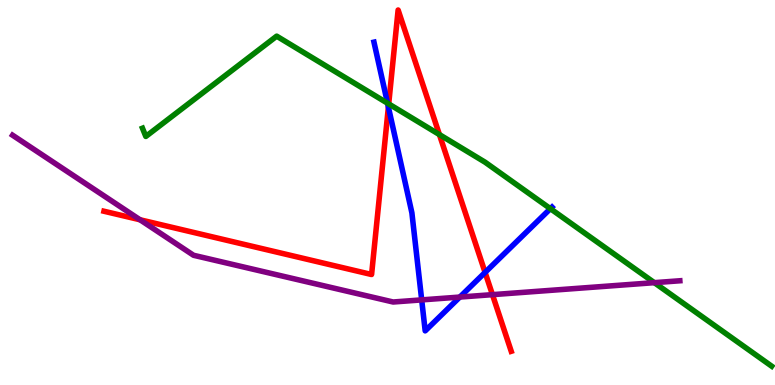[{'lines': ['blue', 'red'], 'intersections': [{'x': 5.01, 'y': 7.22}, {'x': 6.26, 'y': 2.92}]}, {'lines': ['green', 'red'], 'intersections': [{'x': 5.02, 'y': 7.3}, {'x': 5.67, 'y': 6.5}]}, {'lines': ['purple', 'red'], 'intersections': [{'x': 1.81, 'y': 4.29}, {'x': 6.35, 'y': 2.35}]}, {'lines': ['blue', 'green'], 'intersections': [{'x': 5.0, 'y': 7.32}, {'x': 7.1, 'y': 4.58}]}, {'lines': ['blue', 'purple'], 'intersections': [{'x': 5.44, 'y': 2.21}, {'x': 5.93, 'y': 2.28}]}, {'lines': ['green', 'purple'], 'intersections': [{'x': 8.44, 'y': 2.66}]}]